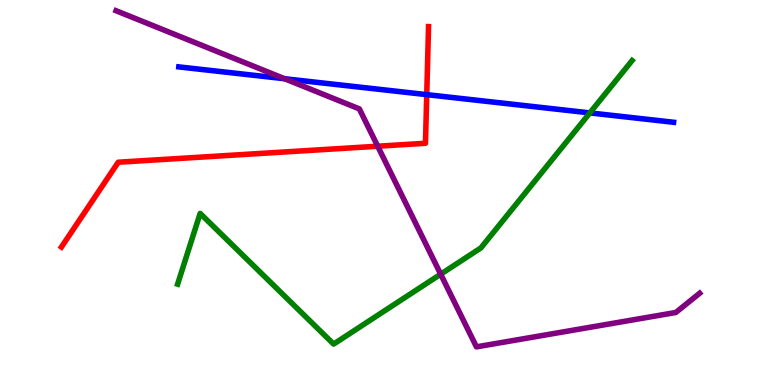[{'lines': ['blue', 'red'], 'intersections': [{'x': 5.51, 'y': 7.54}]}, {'lines': ['green', 'red'], 'intersections': []}, {'lines': ['purple', 'red'], 'intersections': [{'x': 4.87, 'y': 6.2}]}, {'lines': ['blue', 'green'], 'intersections': [{'x': 7.61, 'y': 7.07}]}, {'lines': ['blue', 'purple'], 'intersections': [{'x': 3.67, 'y': 7.95}]}, {'lines': ['green', 'purple'], 'intersections': [{'x': 5.69, 'y': 2.88}]}]